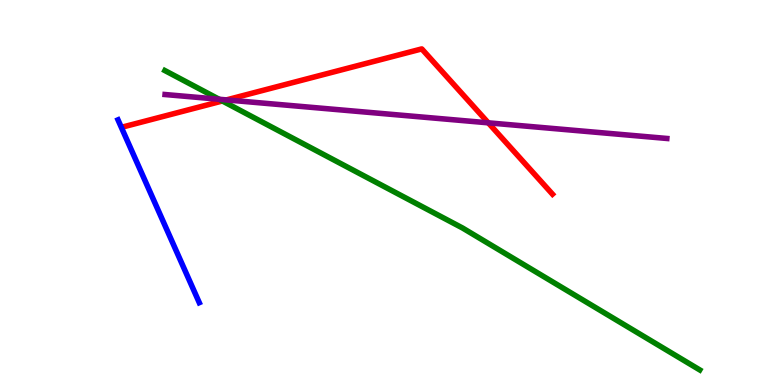[{'lines': ['blue', 'red'], 'intersections': []}, {'lines': ['green', 'red'], 'intersections': [{'x': 2.87, 'y': 7.38}]}, {'lines': ['purple', 'red'], 'intersections': [{'x': 2.92, 'y': 7.41}, {'x': 6.3, 'y': 6.81}]}, {'lines': ['blue', 'green'], 'intersections': []}, {'lines': ['blue', 'purple'], 'intersections': []}, {'lines': ['green', 'purple'], 'intersections': [{'x': 2.83, 'y': 7.42}]}]